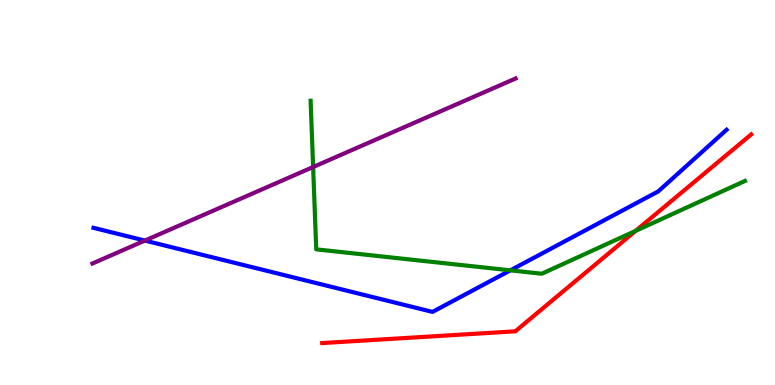[{'lines': ['blue', 'red'], 'intersections': []}, {'lines': ['green', 'red'], 'intersections': [{'x': 8.2, 'y': 4.0}]}, {'lines': ['purple', 'red'], 'intersections': []}, {'lines': ['blue', 'green'], 'intersections': [{'x': 6.59, 'y': 2.98}]}, {'lines': ['blue', 'purple'], 'intersections': [{'x': 1.87, 'y': 3.75}]}, {'lines': ['green', 'purple'], 'intersections': [{'x': 4.04, 'y': 5.66}]}]